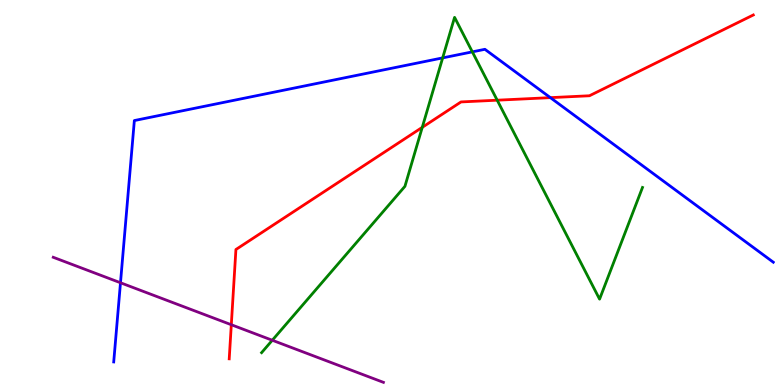[{'lines': ['blue', 'red'], 'intersections': [{'x': 7.1, 'y': 7.46}]}, {'lines': ['green', 'red'], 'intersections': [{'x': 5.45, 'y': 6.69}, {'x': 6.42, 'y': 7.4}]}, {'lines': ['purple', 'red'], 'intersections': [{'x': 2.98, 'y': 1.57}]}, {'lines': ['blue', 'green'], 'intersections': [{'x': 5.71, 'y': 8.5}, {'x': 6.09, 'y': 8.65}]}, {'lines': ['blue', 'purple'], 'intersections': [{'x': 1.55, 'y': 2.66}]}, {'lines': ['green', 'purple'], 'intersections': [{'x': 3.51, 'y': 1.16}]}]